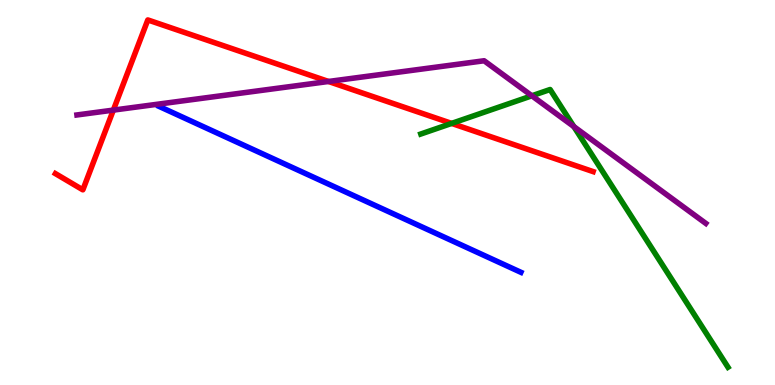[{'lines': ['blue', 'red'], 'intersections': []}, {'lines': ['green', 'red'], 'intersections': [{'x': 5.83, 'y': 6.79}]}, {'lines': ['purple', 'red'], 'intersections': [{'x': 1.46, 'y': 7.14}, {'x': 4.24, 'y': 7.88}]}, {'lines': ['blue', 'green'], 'intersections': []}, {'lines': ['blue', 'purple'], 'intersections': []}, {'lines': ['green', 'purple'], 'intersections': [{'x': 6.86, 'y': 7.51}, {'x': 7.4, 'y': 6.71}]}]